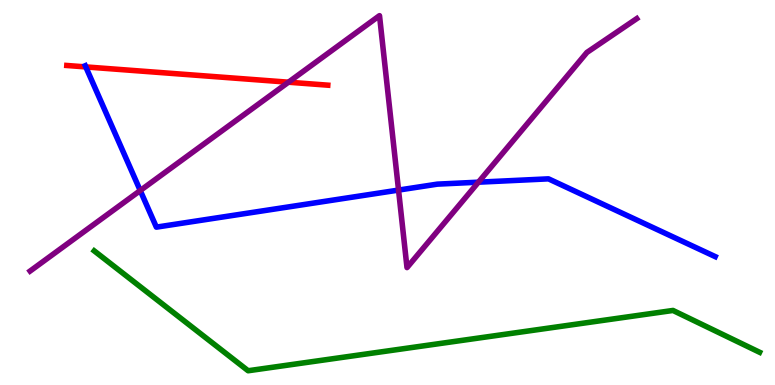[{'lines': ['blue', 'red'], 'intersections': [{'x': 1.11, 'y': 8.26}]}, {'lines': ['green', 'red'], 'intersections': []}, {'lines': ['purple', 'red'], 'intersections': [{'x': 3.72, 'y': 7.86}]}, {'lines': ['blue', 'green'], 'intersections': []}, {'lines': ['blue', 'purple'], 'intersections': [{'x': 1.81, 'y': 5.05}, {'x': 5.14, 'y': 5.06}, {'x': 6.17, 'y': 5.27}]}, {'lines': ['green', 'purple'], 'intersections': []}]